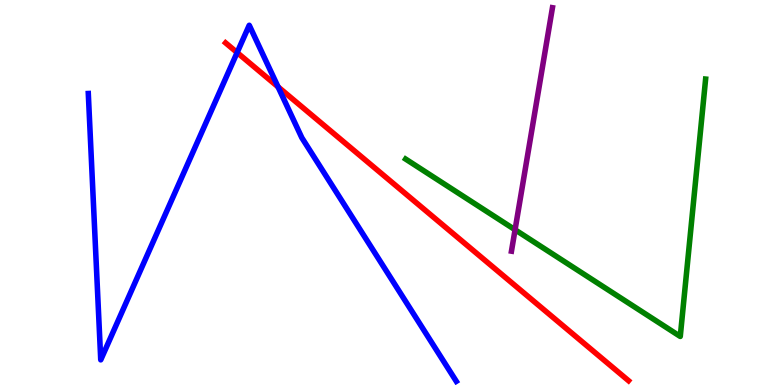[{'lines': ['blue', 'red'], 'intersections': [{'x': 3.06, 'y': 8.63}, {'x': 3.59, 'y': 7.74}]}, {'lines': ['green', 'red'], 'intersections': []}, {'lines': ['purple', 'red'], 'intersections': []}, {'lines': ['blue', 'green'], 'intersections': []}, {'lines': ['blue', 'purple'], 'intersections': []}, {'lines': ['green', 'purple'], 'intersections': [{'x': 6.65, 'y': 4.03}]}]